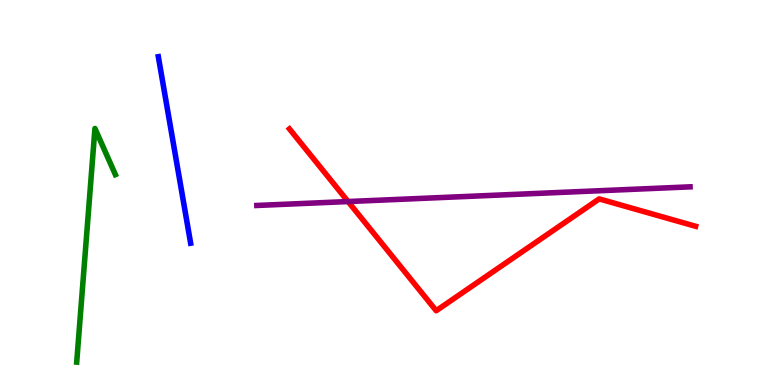[{'lines': ['blue', 'red'], 'intersections': []}, {'lines': ['green', 'red'], 'intersections': []}, {'lines': ['purple', 'red'], 'intersections': [{'x': 4.49, 'y': 4.77}]}, {'lines': ['blue', 'green'], 'intersections': []}, {'lines': ['blue', 'purple'], 'intersections': []}, {'lines': ['green', 'purple'], 'intersections': []}]